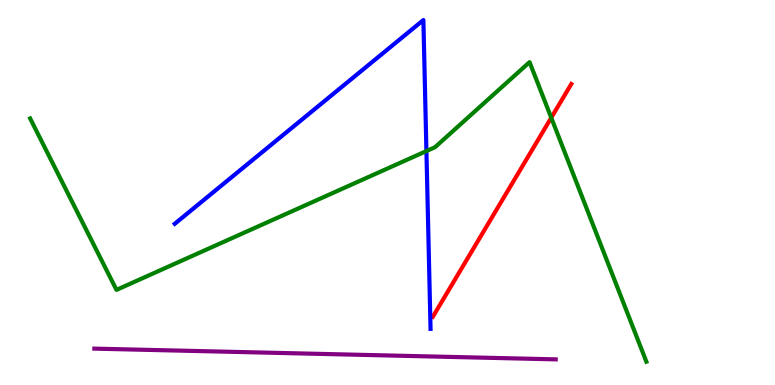[{'lines': ['blue', 'red'], 'intersections': []}, {'lines': ['green', 'red'], 'intersections': [{'x': 7.11, 'y': 6.94}]}, {'lines': ['purple', 'red'], 'intersections': []}, {'lines': ['blue', 'green'], 'intersections': [{'x': 5.5, 'y': 6.08}]}, {'lines': ['blue', 'purple'], 'intersections': []}, {'lines': ['green', 'purple'], 'intersections': []}]